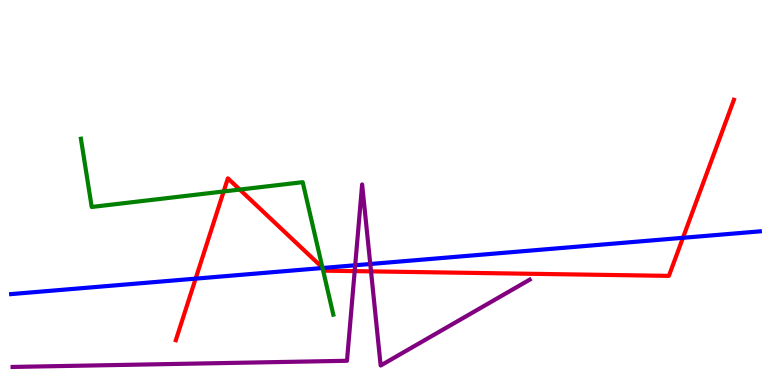[{'lines': ['blue', 'red'], 'intersections': [{'x': 2.52, 'y': 2.76}, {'x': 4.17, 'y': 3.04}, {'x': 8.81, 'y': 3.82}]}, {'lines': ['green', 'red'], 'intersections': [{'x': 2.89, 'y': 5.03}, {'x': 3.09, 'y': 5.08}, {'x': 4.16, 'y': 3.05}]}, {'lines': ['purple', 'red'], 'intersections': [{'x': 4.58, 'y': 2.96}, {'x': 4.79, 'y': 2.95}]}, {'lines': ['blue', 'green'], 'intersections': [{'x': 4.16, 'y': 3.04}]}, {'lines': ['blue', 'purple'], 'intersections': [{'x': 4.58, 'y': 3.11}, {'x': 4.78, 'y': 3.14}]}, {'lines': ['green', 'purple'], 'intersections': []}]